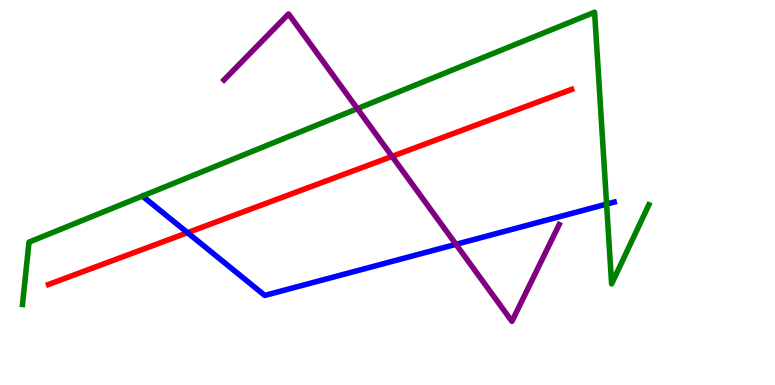[{'lines': ['blue', 'red'], 'intersections': [{'x': 2.42, 'y': 3.96}]}, {'lines': ['green', 'red'], 'intersections': []}, {'lines': ['purple', 'red'], 'intersections': [{'x': 5.06, 'y': 5.94}]}, {'lines': ['blue', 'green'], 'intersections': [{'x': 7.83, 'y': 4.7}]}, {'lines': ['blue', 'purple'], 'intersections': [{'x': 5.88, 'y': 3.65}]}, {'lines': ['green', 'purple'], 'intersections': [{'x': 4.61, 'y': 7.18}]}]